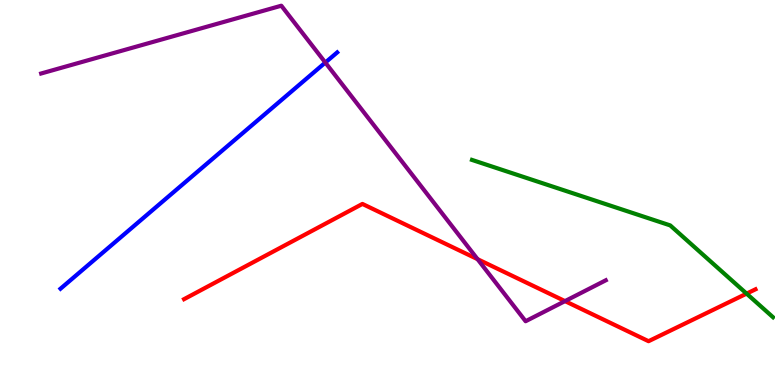[{'lines': ['blue', 'red'], 'intersections': []}, {'lines': ['green', 'red'], 'intersections': [{'x': 9.63, 'y': 2.37}]}, {'lines': ['purple', 'red'], 'intersections': [{'x': 6.16, 'y': 3.27}, {'x': 7.29, 'y': 2.18}]}, {'lines': ['blue', 'green'], 'intersections': []}, {'lines': ['blue', 'purple'], 'intersections': [{'x': 4.2, 'y': 8.38}]}, {'lines': ['green', 'purple'], 'intersections': []}]